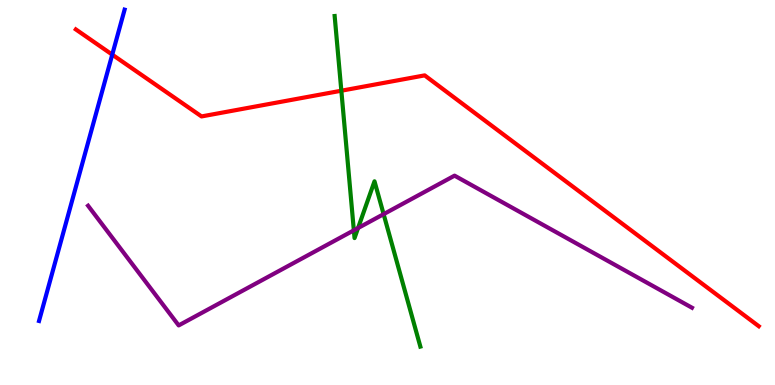[{'lines': ['blue', 'red'], 'intersections': [{'x': 1.45, 'y': 8.58}]}, {'lines': ['green', 'red'], 'intersections': [{'x': 4.4, 'y': 7.64}]}, {'lines': ['purple', 'red'], 'intersections': []}, {'lines': ['blue', 'green'], 'intersections': []}, {'lines': ['blue', 'purple'], 'intersections': []}, {'lines': ['green', 'purple'], 'intersections': [{'x': 4.57, 'y': 4.02}, {'x': 4.62, 'y': 4.08}, {'x': 4.95, 'y': 4.44}]}]